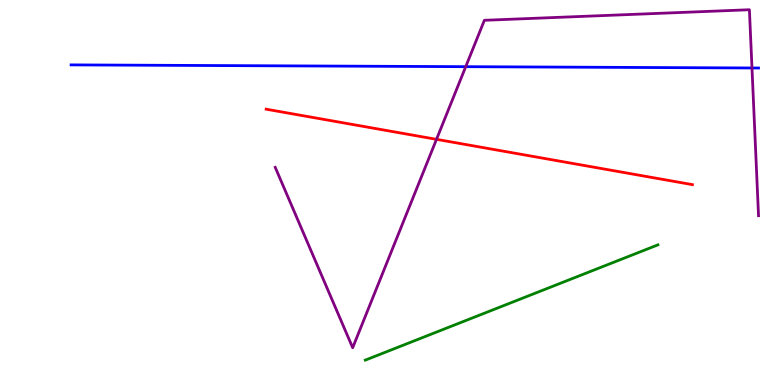[{'lines': ['blue', 'red'], 'intersections': []}, {'lines': ['green', 'red'], 'intersections': []}, {'lines': ['purple', 'red'], 'intersections': [{'x': 5.63, 'y': 6.38}]}, {'lines': ['blue', 'green'], 'intersections': []}, {'lines': ['blue', 'purple'], 'intersections': [{'x': 6.01, 'y': 8.27}, {'x': 9.7, 'y': 8.23}]}, {'lines': ['green', 'purple'], 'intersections': []}]